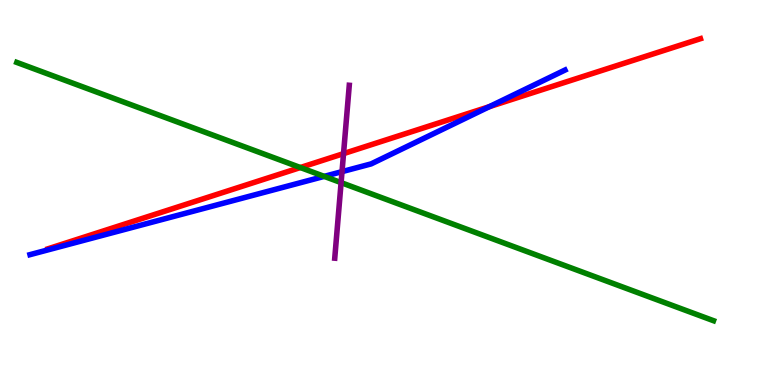[{'lines': ['blue', 'red'], 'intersections': [{'x': 6.31, 'y': 7.23}]}, {'lines': ['green', 'red'], 'intersections': [{'x': 3.88, 'y': 5.65}]}, {'lines': ['purple', 'red'], 'intersections': [{'x': 4.43, 'y': 6.01}]}, {'lines': ['blue', 'green'], 'intersections': [{'x': 4.18, 'y': 5.42}]}, {'lines': ['blue', 'purple'], 'intersections': [{'x': 4.41, 'y': 5.54}]}, {'lines': ['green', 'purple'], 'intersections': [{'x': 4.4, 'y': 5.26}]}]